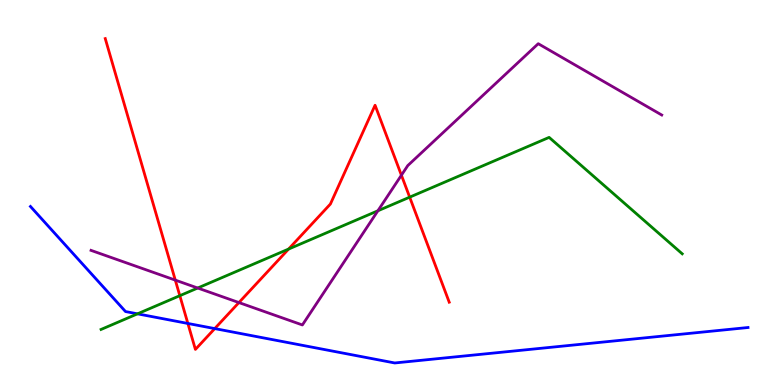[{'lines': ['blue', 'red'], 'intersections': [{'x': 2.42, 'y': 1.6}, {'x': 2.77, 'y': 1.47}]}, {'lines': ['green', 'red'], 'intersections': [{'x': 2.32, 'y': 2.32}, {'x': 3.72, 'y': 3.53}, {'x': 5.29, 'y': 4.88}]}, {'lines': ['purple', 'red'], 'intersections': [{'x': 2.26, 'y': 2.72}, {'x': 3.08, 'y': 2.14}, {'x': 5.18, 'y': 5.45}]}, {'lines': ['blue', 'green'], 'intersections': [{'x': 1.77, 'y': 1.85}]}, {'lines': ['blue', 'purple'], 'intersections': []}, {'lines': ['green', 'purple'], 'intersections': [{'x': 2.55, 'y': 2.52}, {'x': 4.88, 'y': 4.53}]}]